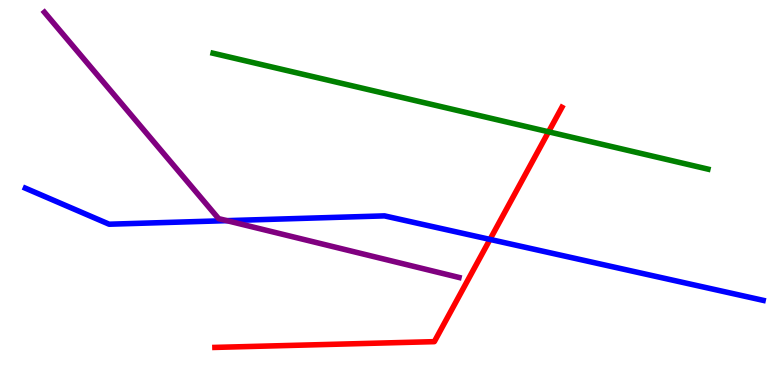[{'lines': ['blue', 'red'], 'intersections': [{'x': 6.32, 'y': 3.78}]}, {'lines': ['green', 'red'], 'intersections': [{'x': 7.08, 'y': 6.58}]}, {'lines': ['purple', 'red'], 'intersections': []}, {'lines': ['blue', 'green'], 'intersections': []}, {'lines': ['blue', 'purple'], 'intersections': [{'x': 2.93, 'y': 4.27}]}, {'lines': ['green', 'purple'], 'intersections': []}]